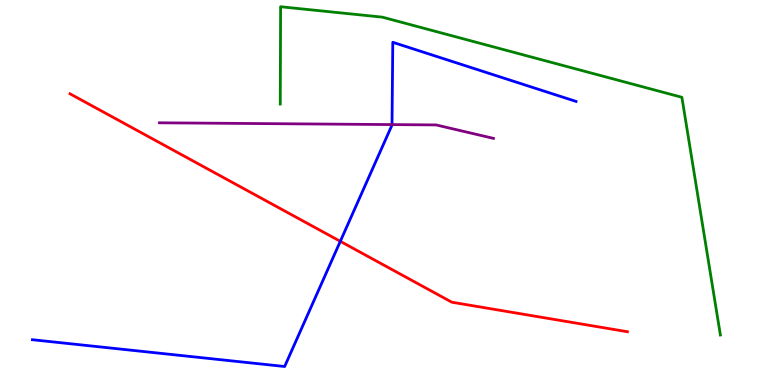[{'lines': ['blue', 'red'], 'intersections': [{'x': 4.39, 'y': 3.73}]}, {'lines': ['green', 'red'], 'intersections': []}, {'lines': ['purple', 'red'], 'intersections': []}, {'lines': ['blue', 'green'], 'intersections': []}, {'lines': ['blue', 'purple'], 'intersections': [{'x': 5.06, 'y': 6.76}]}, {'lines': ['green', 'purple'], 'intersections': []}]